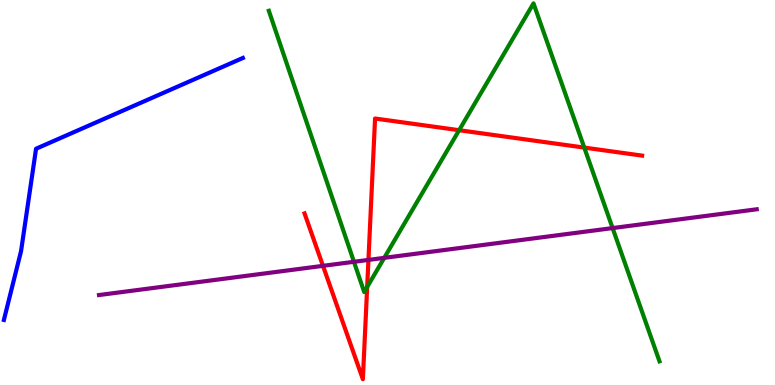[{'lines': ['blue', 'red'], 'intersections': []}, {'lines': ['green', 'red'], 'intersections': [{'x': 4.74, 'y': 2.55}, {'x': 5.92, 'y': 6.62}, {'x': 7.54, 'y': 6.17}]}, {'lines': ['purple', 'red'], 'intersections': [{'x': 4.17, 'y': 3.09}, {'x': 4.75, 'y': 3.25}]}, {'lines': ['blue', 'green'], 'intersections': []}, {'lines': ['blue', 'purple'], 'intersections': []}, {'lines': ['green', 'purple'], 'intersections': [{'x': 4.57, 'y': 3.2}, {'x': 4.96, 'y': 3.3}, {'x': 7.9, 'y': 4.08}]}]